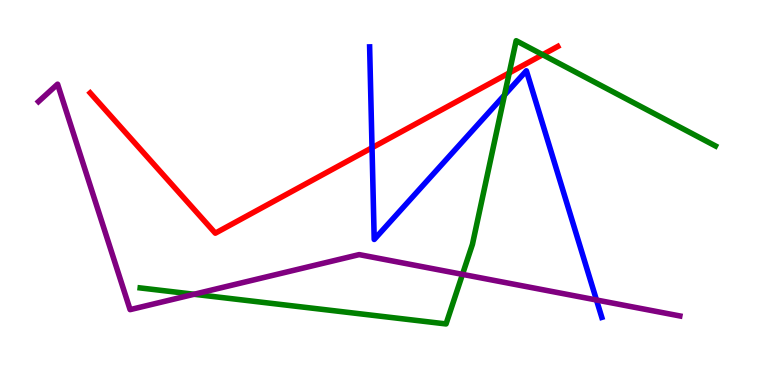[{'lines': ['blue', 'red'], 'intersections': [{'x': 4.8, 'y': 6.16}]}, {'lines': ['green', 'red'], 'intersections': [{'x': 6.57, 'y': 8.11}, {'x': 7.0, 'y': 8.58}]}, {'lines': ['purple', 'red'], 'intersections': []}, {'lines': ['blue', 'green'], 'intersections': [{'x': 6.51, 'y': 7.53}]}, {'lines': ['blue', 'purple'], 'intersections': [{'x': 7.7, 'y': 2.21}]}, {'lines': ['green', 'purple'], 'intersections': [{'x': 2.5, 'y': 2.36}, {'x': 5.97, 'y': 2.87}]}]